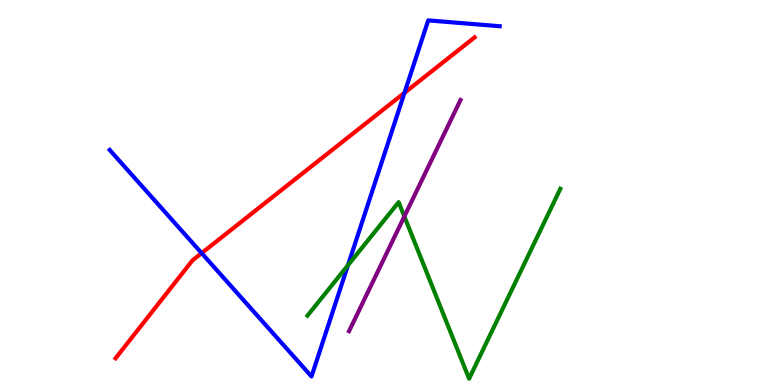[{'lines': ['blue', 'red'], 'intersections': [{'x': 2.6, 'y': 3.42}, {'x': 5.22, 'y': 7.59}]}, {'lines': ['green', 'red'], 'intersections': []}, {'lines': ['purple', 'red'], 'intersections': []}, {'lines': ['blue', 'green'], 'intersections': [{'x': 4.49, 'y': 3.11}]}, {'lines': ['blue', 'purple'], 'intersections': []}, {'lines': ['green', 'purple'], 'intersections': [{'x': 5.22, 'y': 4.38}]}]